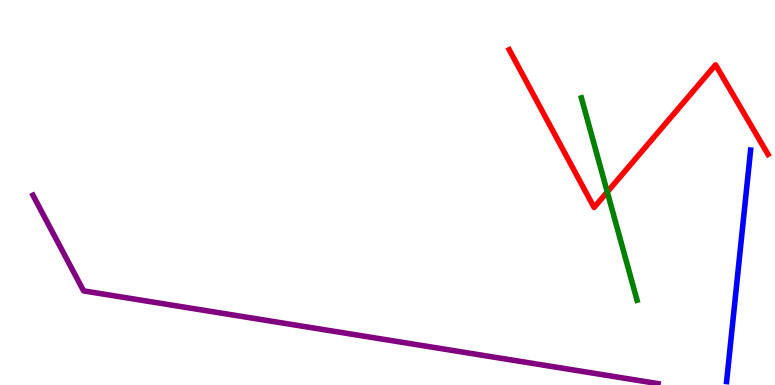[{'lines': ['blue', 'red'], 'intersections': []}, {'lines': ['green', 'red'], 'intersections': [{'x': 7.84, 'y': 5.01}]}, {'lines': ['purple', 'red'], 'intersections': []}, {'lines': ['blue', 'green'], 'intersections': []}, {'lines': ['blue', 'purple'], 'intersections': []}, {'lines': ['green', 'purple'], 'intersections': []}]